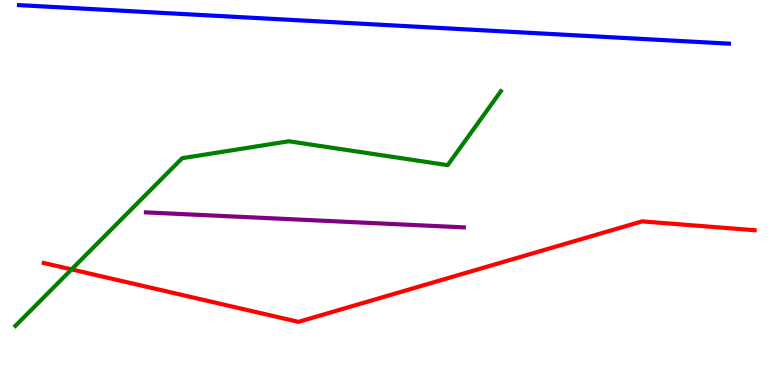[{'lines': ['blue', 'red'], 'intersections': []}, {'lines': ['green', 'red'], 'intersections': [{'x': 0.923, 'y': 3.0}]}, {'lines': ['purple', 'red'], 'intersections': []}, {'lines': ['blue', 'green'], 'intersections': []}, {'lines': ['blue', 'purple'], 'intersections': []}, {'lines': ['green', 'purple'], 'intersections': []}]